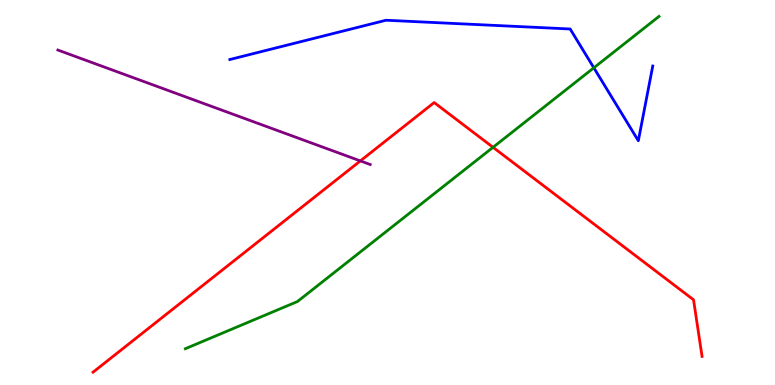[{'lines': ['blue', 'red'], 'intersections': []}, {'lines': ['green', 'red'], 'intersections': [{'x': 6.36, 'y': 6.17}]}, {'lines': ['purple', 'red'], 'intersections': [{'x': 4.65, 'y': 5.82}]}, {'lines': ['blue', 'green'], 'intersections': [{'x': 7.66, 'y': 8.24}]}, {'lines': ['blue', 'purple'], 'intersections': []}, {'lines': ['green', 'purple'], 'intersections': []}]